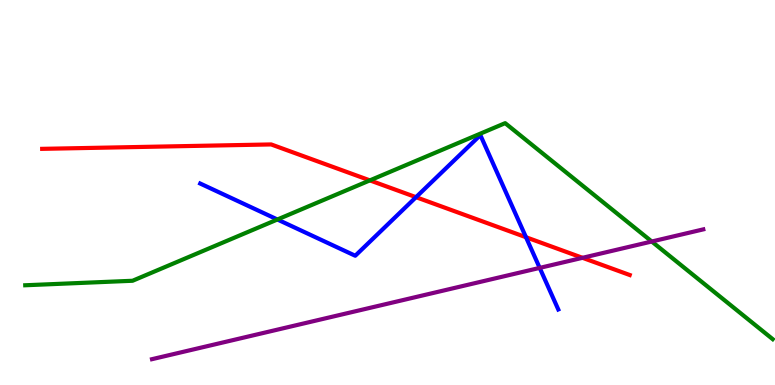[{'lines': ['blue', 'red'], 'intersections': [{'x': 5.37, 'y': 4.88}, {'x': 6.79, 'y': 3.84}]}, {'lines': ['green', 'red'], 'intersections': [{'x': 4.77, 'y': 5.31}]}, {'lines': ['purple', 'red'], 'intersections': [{'x': 7.52, 'y': 3.3}]}, {'lines': ['blue', 'green'], 'intersections': [{'x': 3.58, 'y': 4.3}]}, {'lines': ['blue', 'purple'], 'intersections': [{'x': 6.96, 'y': 3.04}]}, {'lines': ['green', 'purple'], 'intersections': [{'x': 8.41, 'y': 3.73}]}]